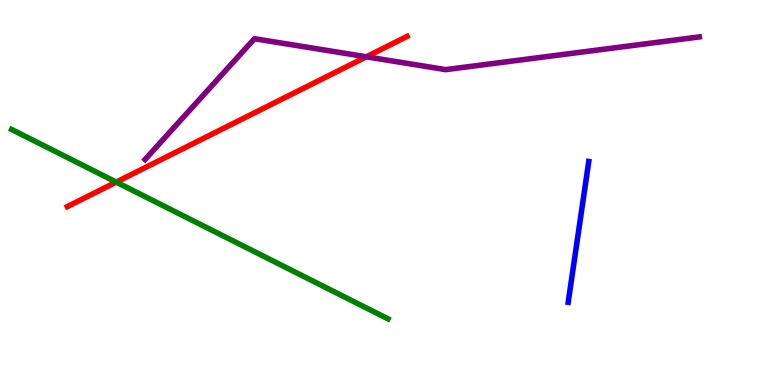[{'lines': ['blue', 'red'], 'intersections': []}, {'lines': ['green', 'red'], 'intersections': [{'x': 1.5, 'y': 5.27}]}, {'lines': ['purple', 'red'], 'intersections': [{'x': 4.73, 'y': 8.52}]}, {'lines': ['blue', 'green'], 'intersections': []}, {'lines': ['blue', 'purple'], 'intersections': []}, {'lines': ['green', 'purple'], 'intersections': []}]